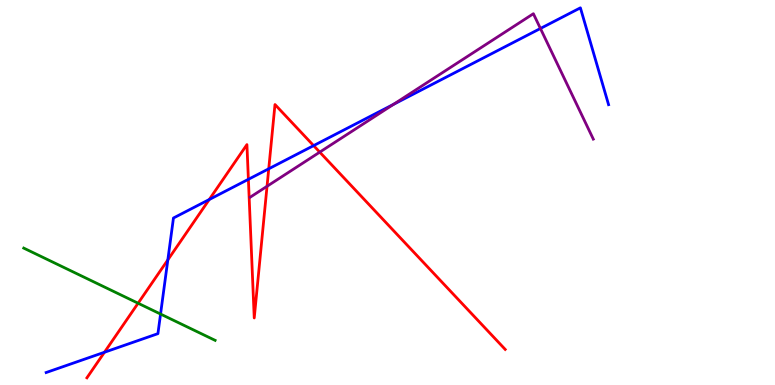[{'lines': ['blue', 'red'], 'intersections': [{'x': 1.35, 'y': 0.851}, {'x': 2.17, 'y': 3.25}, {'x': 2.7, 'y': 4.82}, {'x': 3.2, 'y': 5.34}, {'x': 3.47, 'y': 5.62}, {'x': 4.05, 'y': 6.22}]}, {'lines': ['green', 'red'], 'intersections': [{'x': 1.78, 'y': 2.12}]}, {'lines': ['purple', 'red'], 'intersections': [{'x': 3.45, 'y': 5.16}, {'x': 4.13, 'y': 6.05}]}, {'lines': ['blue', 'green'], 'intersections': [{'x': 2.07, 'y': 1.84}]}, {'lines': ['blue', 'purple'], 'intersections': [{'x': 5.08, 'y': 7.29}, {'x': 6.97, 'y': 9.26}]}, {'lines': ['green', 'purple'], 'intersections': []}]